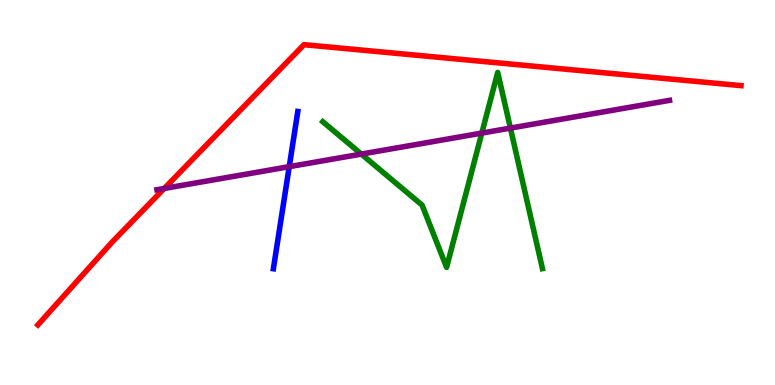[{'lines': ['blue', 'red'], 'intersections': []}, {'lines': ['green', 'red'], 'intersections': []}, {'lines': ['purple', 'red'], 'intersections': [{'x': 2.12, 'y': 5.11}]}, {'lines': ['blue', 'green'], 'intersections': []}, {'lines': ['blue', 'purple'], 'intersections': [{'x': 3.73, 'y': 5.67}]}, {'lines': ['green', 'purple'], 'intersections': [{'x': 4.66, 'y': 6.0}, {'x': 6.22, 'y': 6.54}, {'x': 6.59, 'y': 6.67}]}]